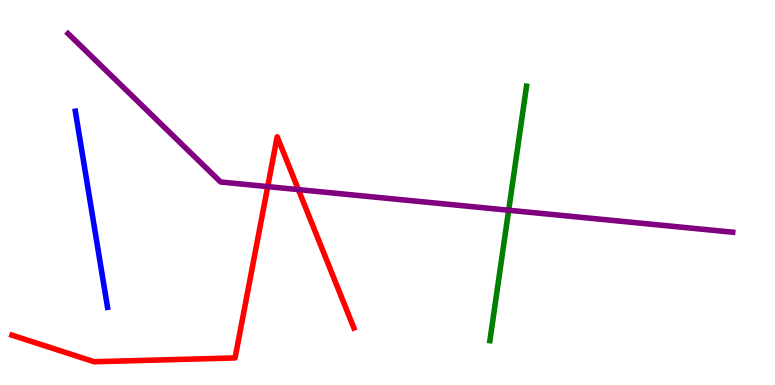[{'lines': ['blue', 'red'], 'intersections': []}, {'lines': ['green', 'red'], 'intersections': []}, {'lines': ['purple', 'red'], 'intersections': [{'x': 3.45, 'y': 5.15}, {'x': 3.85, 'y': 5.07}]}, {'lines': ['blue', 'green'], 'intersections': []}, {'lines': ['blue', 'purple'], 'intersections': []}, {'lines': ['green', 'purple'], 'intersections': [{'x': 6.56, 'y': 4.54}]}]